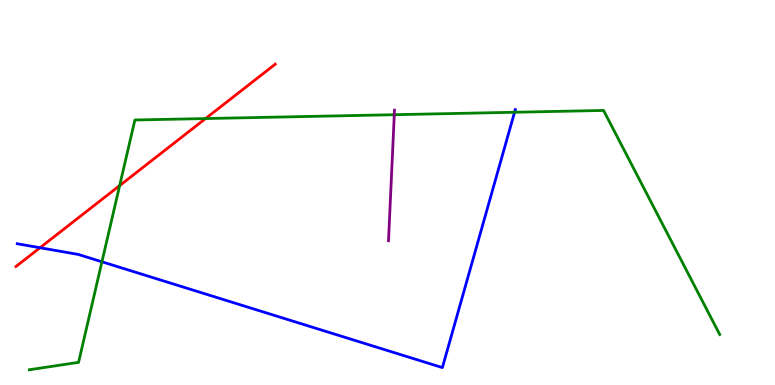[{'lines': ['blue', 'red'], 'intersections': [{'x': 0.516, 'y': 3.57}]}, {'lines': ['green', 'red'], 'intersections': [{'x': 1.54, 'y': 5.18}, {'x': 2.65, 'y': 6.92}]}, {'lines': ['purple', 'red'], 'intersections': []}, {'lines': ['blue', 'green'], 'intersections': [{'x': 1.32, 'y': 3.2}, {'x': 6.64, 'y': 7.08}]}, {'lines': ['blue', 'purple'], 'intersections': []}, {'lines': ['green', 'purple'], 'intersections': [{'x': 5.09, 'y': 7.02}]}]